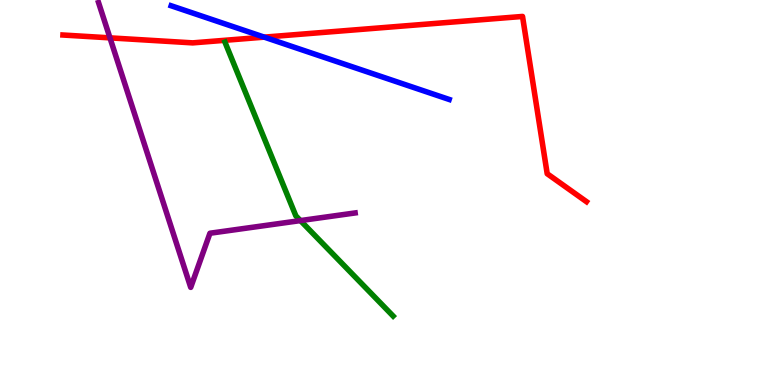[{'lines': ['blue', 'red'], 'intersections': [{'x': 3.41, 'y': 9.04}]}, {'lines': ['green', 'red'], 'intersections': []}, {'lines': ['purple', 'red'], 'intersections': [{'x': 1.42, 'y': 9.02}]}, {'lines': ['blue', 'green'], 'intersections': []}, {'lines': ['blue', 'purple'], 'intersections': []}, {'lines': ['green', 'purple'], 'intersections': [{'x': 3.88, 'y': 4.27}]}]